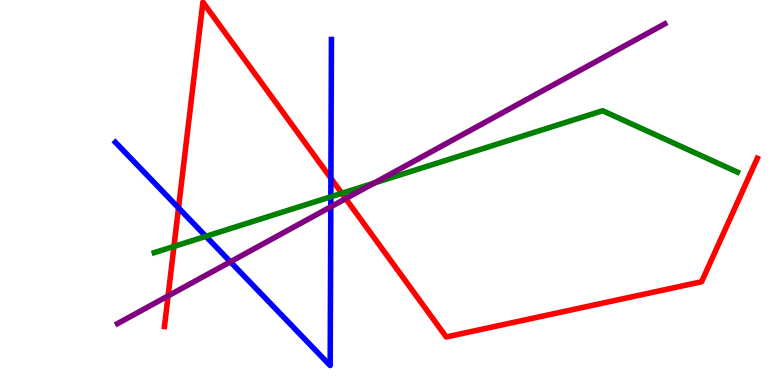[{'lines': ['blue', 'red'], 'intersections': [{'x': 2.3, 'y': 4.6}, {'x': 4.27, 'y': 5.37}]}, {'lines': ['green', 'red'], 'intersections': [{'x': 2.24, 'y': 3.6}, {'x': 4.41, 'y': 4.98}]}, {'lines': ['purple', 'red'], 'intersections': [{'x': 2.17, 'y': 2.31}, {'x': 4.46, 'y': 4.84}]}, {'lines': ['blue', 'green'], 'intersections': [{'x': 2.66, 'y': 3.86}, {'x': 4.27, 'y': 4.89}]}, {'lines': ['blue', 'purple'], 'intersections': [{'x': 2.97, 'y': 3.2}, {'x': 4.27, 'y': 4.63}]}, {'lines': ['green', 'purple'], 'intersections': [{'x': 4.83, 'y': 5.24}]}]